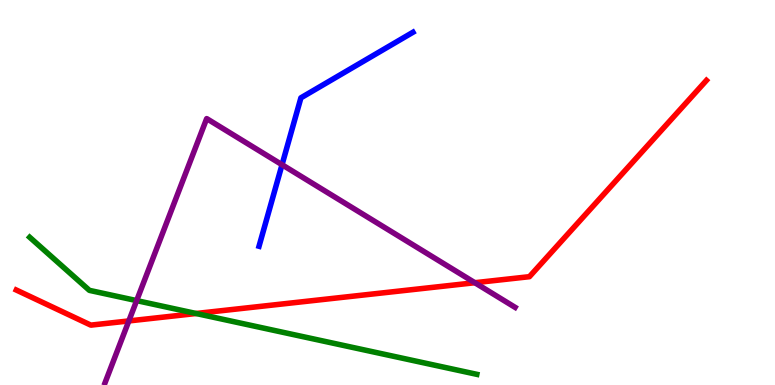[{'lines': ['blue', 'red'], 'intersections': []}, {'lines': ['green', 'red'], 'intersections': [{'x': 2.53, 'y': 1.86}]}, {'lines': ['purple', 'red'], 'intersections': [{'x': 1.66, 'y': 1.66}, {'x': 6.13, 'y': 2.66}]}, {'lines': ['blue', 'green'], 'intersections': []}, {'lines': ['blue', 'purple'], 'intersections': [{'x': 3.64, 'y': 5.72}]}, {'lines': ['green', 'purple'], 'intersections': [{'x': 1.76, 'y': 2.19}]}]